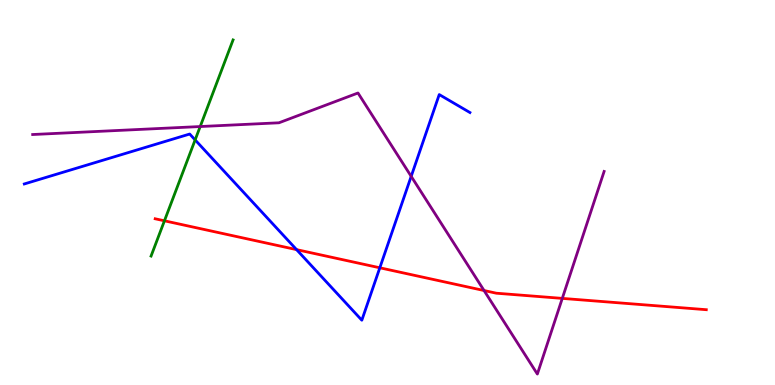[{'lines': ['blue', 'red'], 'intersections': [{'x': 3.83, 'y': 3.52}, {'x': 4.9, 'y': 3.04}]}, {'lines': ['green', 'red'], 'intersections': [{'x': 2.12, 'y': 4.26}]}, {'lines': ['purple', 'red'], 'intersections': [{'x': 6.25, 'y': 2.45}, {'x': 7.26, 'y': 2.25}]}, {'lines': ['blue', 'green'], 'intersections': [{'x': 2.52, 'y': 6.37}]}, {'lines': ['blue', 'purple'], 'intersections': [{'x': 5.31, 'y': 5.42}]}, {'lines': ['green', 'purple'], 'intersections': [{'x': 2.58, 'y': 6.71}]}]